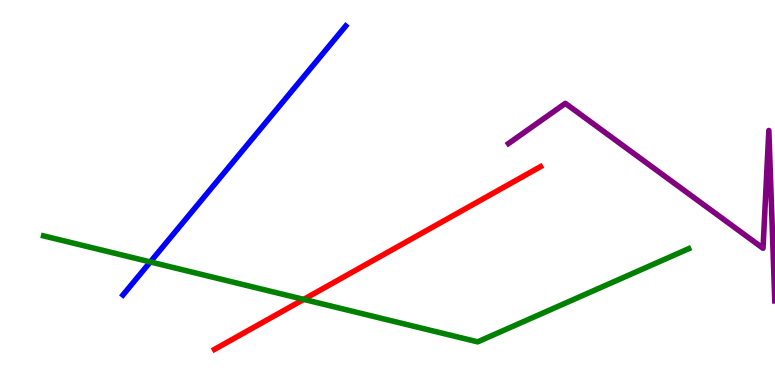[{'lines': ['blue', 'red'], 'intersections': []}, {'lines': ['green', 'red'], 'intersections': [{'x': 3.92, 'y': 2.22}]}, {'lines': ['purple', 'red'], 'intersections': []}, {'lines': ['blue', 'green'], 'intersections': [{'x': 1.94, 'y': 3.2}]}, {'lines': ['blue', 'purple'], 'intersections': []}, {'lines': ['green', 'purple'], 'intersections': []}]